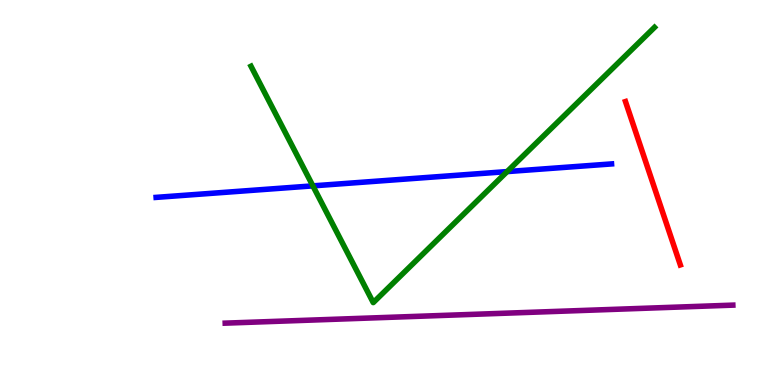[{'lines': ['blue', 'red'], 'intersections': []}, {'lines': ['green', 'red'], 'intersections': []}, {'lines': ['purple', 'red'], 'intersections': []}, {'lines': ['blue', 'green'], 'intersections': [{'x': 4.04, 'y': 5.17}, {'x': 6.54, 'y': 5.54}]}, {'lines': ['blue', 'purple'], 'intersections': []}, {'lines': ['green', 'purple'], 'intersections': []}]